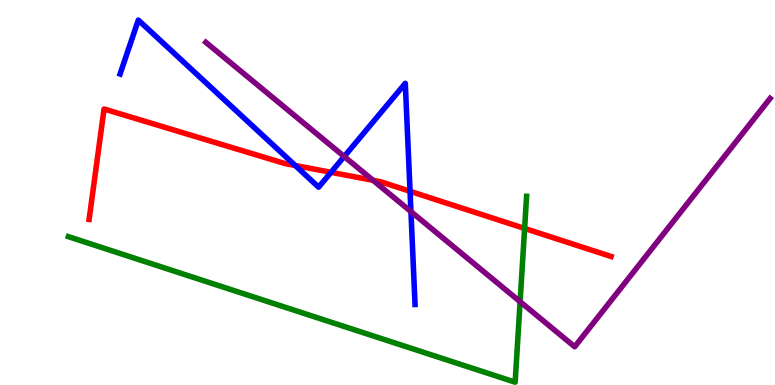[{'lines': ['blue', 'red'], 'intersections': [{'x': 3.81, 'y': 5.7}, {'x': 4.27, 'y': 5.52}, {'x': 5.29, 'y': 5.03}]}, {'lines': ['green', 'red'], 'intersections': [{'x': 6.77, 'y': 4.07}]}, {'lines': ['purple', 'red'], 'intersections': [{'x': 4.81, 'y': 5.32}]}, {'lines': ['blue', 'green'], 'intersections': []}, {'lines': ['blue', 'purple'], 'intersections': [{'x': 4.44, 'y': 5.93}, {'x': 5.3, 'y': 4.5}]}, {'lines': ['green', 'purple'], 'intersections': [{'x': 6.71, 'y': 2.16}]}]